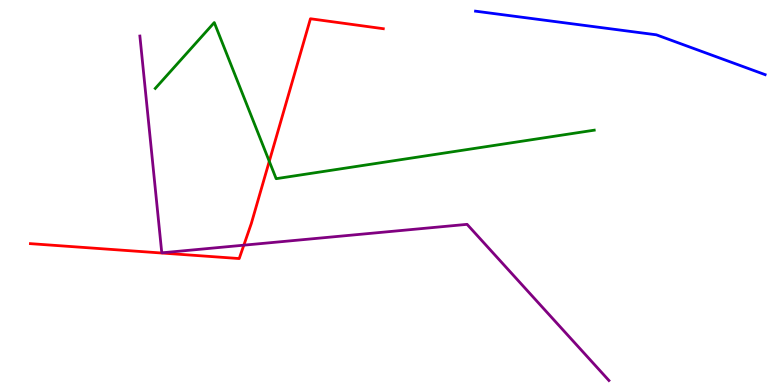[{'lines': ['blue', 'red'], 'intersections': []}, {'lines': ['green', 'red'], 'intersections': [{'x': 3.47, 'y': 5.81}]}, {'lines': ['purple', 'red'], 'intersections': [{'x': 3.15, 'y': 3.63}]}, {'lines': ['blue', 'green'], 'intersections': []}, {'lines': ['blue', 'purple'], 'intersections': []}, {'lines': ['green', 'purple'], 'intersections': []}]